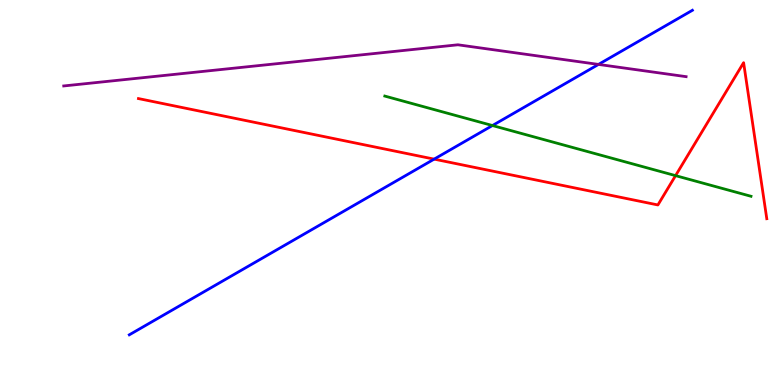[{'lines': ['blue', 'red'], 'intersections': [{'x': 5.6, 'y': 5.87}]}, {'lines': ['green', 'red'], 'intersections': [{'x': 8.72, 'y': 5.44}]}, {'lines': ['purple', 'red'], 'intersections': []}, {'lines': ['blue', 'green'], 'intersections': [{'x': 6.35, 'y': 6.74}]}, {'lines': ['blue', 'purple'], 'intersections': [{'x': 7.72, 'y': 8.33}]}, {'lines': ['green', 'purple'], 'intersections': []}]